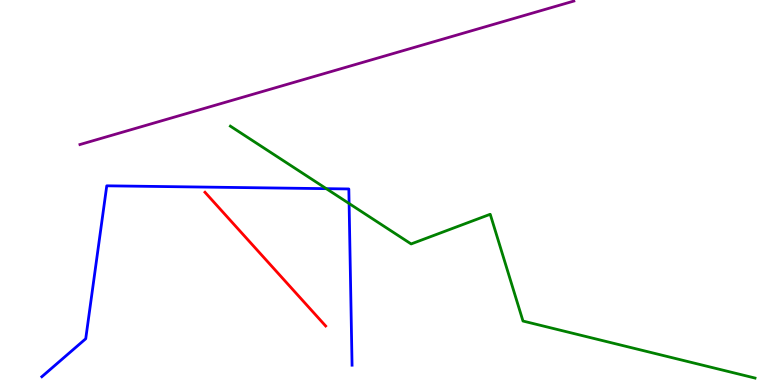[{'lines': ['blue', 'red'], 'intersections': []}, {'lines': ['green', 'red'], 'intersections': []}, {'lines': ['purple', 'red'], 'intersections': []}, {'lines': ['blue', 'green'], 'intersections': [{'x': 4.21, 'y': 5.1}, {'x': 4.5, 'y': 4.71}]}, {'lines': ['blue', 'purple'], 'intersections': []}, {'lines': ['green', 'purple'], 'intersections': []}]